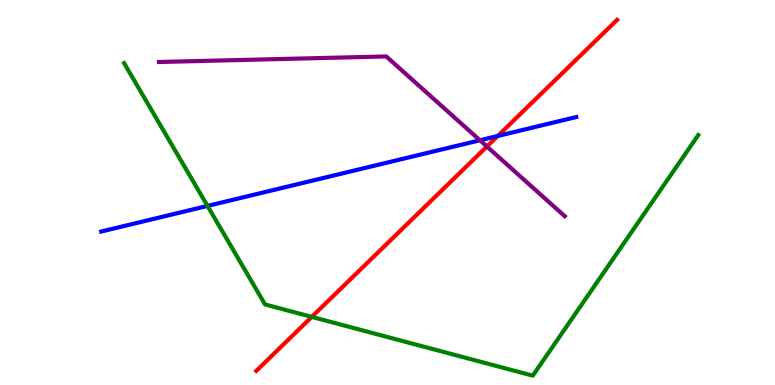[{'lines': ['blue', 'red'], 'intersections': [{'x': 6.42, 'y': 6.47}]}, {'lines': ['green', 'red'], 'intersections': [{'x': 4.02, 'y': 1.77}]}, {'lines': ['purple', 'red'], 'intersections': [{'x': 6.28, 'y': 6.19}]}, {'lines': ['blue', 'green'], 'intersections': [{'x': 2.68, 'y': 4.65}]}, {'lines': ['blue', 'purple'], 'intersections': [{'x': 6.19, 'y': 6.36}]}, {'lines': ['green', 'purple'], 'intersections': []}]